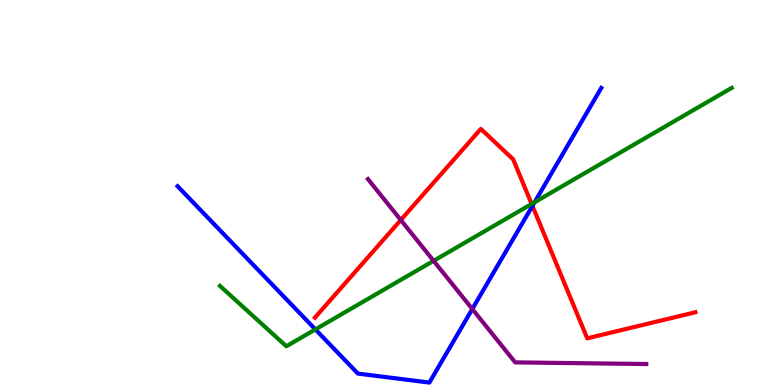[{'lines': ['blue', 'red'], 'intersections': [{'x': 6.87, 'y': 4.65}]}, {'lines': ['green', 'red'], 'intersections': [{'x': 6.86, 'y': 4.7}]}, {'lines': ['purple', 'red'], 'intersections': [{'x': 5.17, 'y': 4.29}]}, {'lines': ['blue', 'green'], 'intersections': [{'x': 4.07, 'y': 1.44}, {'x': 6.9, 'y': 4.75}]}, {'lines': ['blue', 'purple'], 'intersections': [{'x': 6.09, 'y': 1.97}]}, {'lines': ['green', 'purple'], 'intersections': [{'x': 5.59, 'y': 3.23}]}]